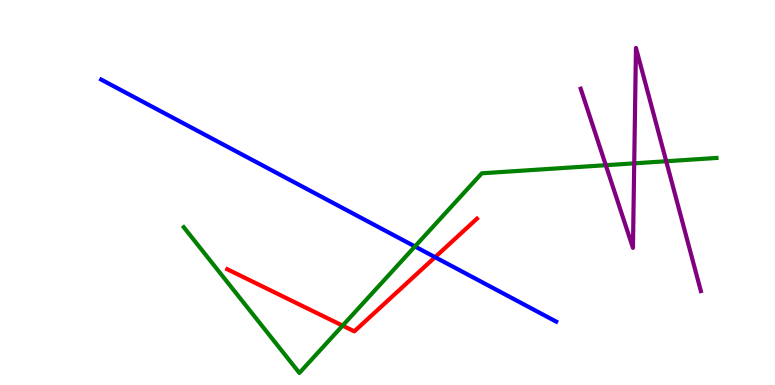[{'lines': ['blue', 'red'], 'intersections': [{'x': 5.61, 'y': 3.32}]}, {'lines': ['green', 'red'], 'intersections': [{'x': 4.42, 'y': 1.54}]}, {'lines': ['purple', 'red'], 'intersections': []}, {'lines': ['blue', 'green'], 'intersections': [{'x': 5.35, 'y': 3.6}]}, {'lines': ['blue', 'purple'], 'intersections': []}, {'lines': ['green', 'purple'], 'intersections': [{'x': 7.82, 'y': 5.71}, {'x': 8.18, 'y': 5.76}, {'x': 8.6, 'y': 5.81}]}]